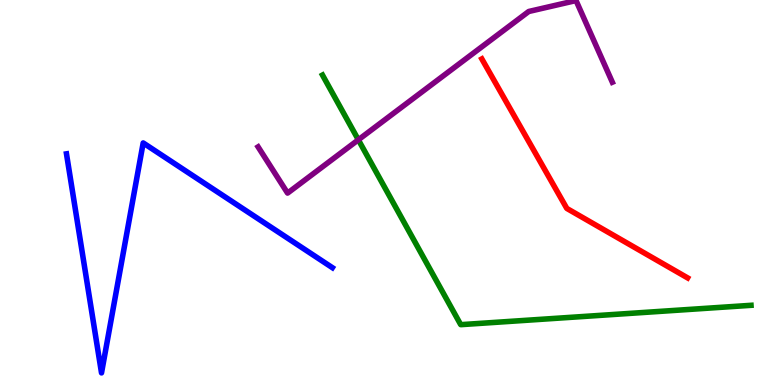[{'lines': ['blue', 'red'], 'intersections': []}, {'lines': ['green', 'red'], 'intersections': []}, {'lines': ['purple', 'red'], 'intersections': []}, {'lines': ['blue', 'green'], 'intersections': []}, {'lines': ['blue', 'purple'], 'intersections': []}, {'lines': ['green', 'purple'], 'intersections': [{'x': 4.62, 'y': 6.37}]}]